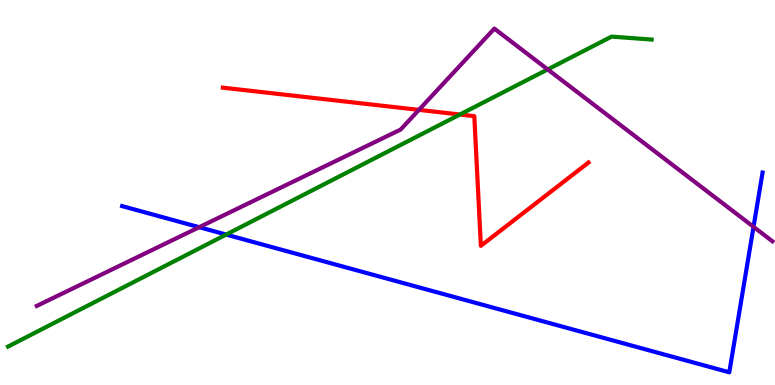[{'lines': ['blue', 'red'], 'intersections': []}, {'lines': ['green', 'red'], 'intersections': [{'x': 5.93, 'y': 7.03}]}, {'lines': ['purple', 'red'], 'intersections': [{'x': 5.41, 'y': 7.15}]}, {'lines': ['blue', 'green'], 'intersections': [{'x': 2.92, 'y': 3.91}]}, {'lines': ['blue', 'purple'], 'intersections': [{'x': 2.57, 'y': 4.1}, {'x': 9.72, 'y': 4.11}]}, {'lines': ['green', 'purple'], 'intersections': [{'x': 7.07, 'y': 8.2}]}]